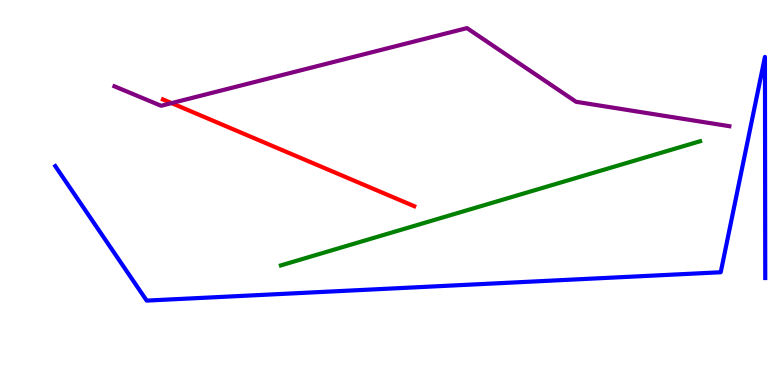[{'lines': ['blue', 'red'], 'intersections': []}, {'lines': ['green', 'red'], 'intersections': []}, {'lines': ['purple', 'red'], 'intersections': [{'x': 2.21, 'y': 7.32}]}, {'lines': ['blue', 'green'], 'intersections': []}, {'lines': ['blue', 'purple'], 'intersections': []}, {'lines': ['green', 'purple'], 'intersections': []}]